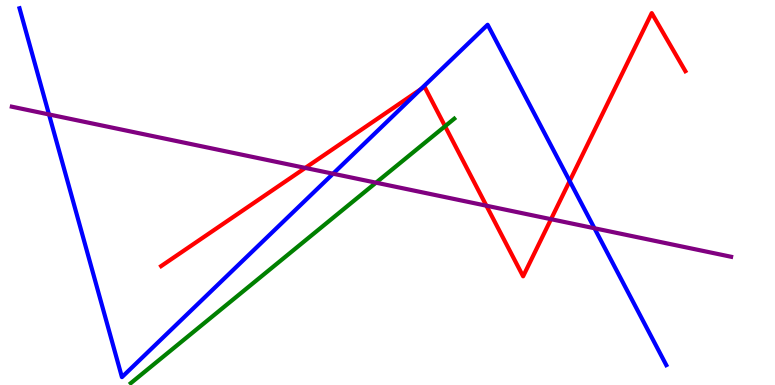[{'lines': ['blue', 'red'], 'intersections': [{'x': 5.43, 'y': 7.68}, {'x': 7.35, 'y': 5.3}]}, {'lines': ['green', 'red'], 'intersections': [{'x': 5.74, 'y': 6.72}]}, {'lines': ['purple', 'red'], 'intersections': [{'x': 3.94, 'y': 5.64}, {'x': 6.28, 'y': 4.66}, {'x': 7.11, 'y': 4.31}]}, {'lines': ['blue', 'green'], 'intersections': []}, {'lines': ['blue', 'purple'], 'intersections': [{'x': 0.632, 'y': 7.03}, {'x': 4.3, 'y': 5.49}, {'x': 7.67, 'y': 4.07}]}, {'lines': ['green', 'purple'], 'intersections': [{'x': 4.85, 'y': 5.26}]}]